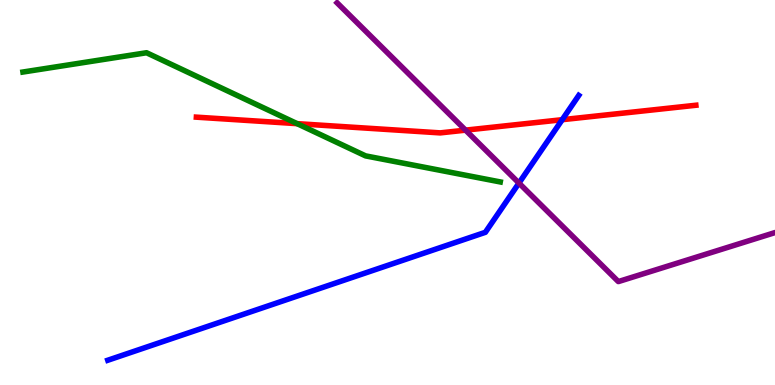[{'lines': ['blue', 'red'], 'intersections': [{'x': 7.25, 'y': 6.89}]}, {'lines': ['green', 'red'], 'intersections': [{'x': 3.83, 'y': 6.79}]}, {'lines': ['purple', 'red'], 'intersections': [{'x': 6.01, 'y': 6.62}]}, {'lines': ['blue', 'green'], 'intersections': []}, {'lines': ['blue', 'purple'], 'intersections': [{'x': 6.7, 'y': 5.24}]}, {'lines': ['green', 'purple'], 'intersections': []}]